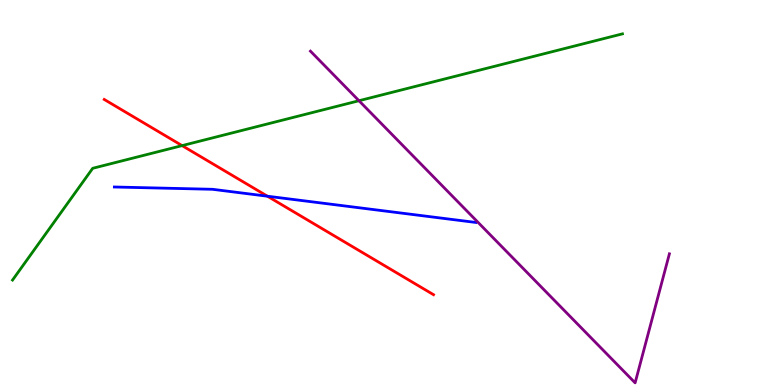[{'lines': ['blue', 'red'], 'intersections': [{'x': 3.45, 'y': 4.9}]}, {'lines': ['green', 'red'], 'intersections': [{'x': 2.35, 'y': 6.22}]}, {'lines': ['purple', 'red'], 'intersections': []}, {'lines': ['blue', 'green'], 'intersections': []}, {'lines': ['blue', 'purple'], 'intersections': []}, {'lines': ['green', 'purple'], 'intersections': [{'x': 4.63, 'y': 7.38}]}]